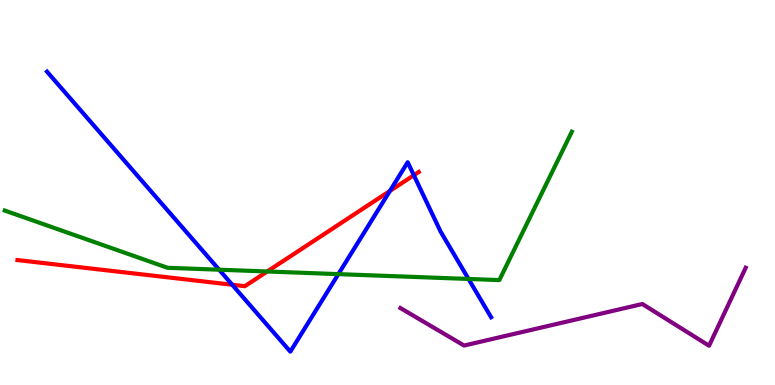[{'lines': ['blue', 'red'], 'intersections': [{'x': 3.0, 'y': 2.6}, {'x': 5.03, 'y': 5.04}, {'x': 5.34, 'y': 5.45}]}, {'lines': ['green', 'red'], 'intersections': [{'x': 3.45, 'y': 2.95}]}, {'lines': ['purple', 'red'], 'intersections': []}, {'lines': ['blue', 'green'], 'intersections': [{'x': 2.83, 'y': 2.99}, {'x': 4.37, 'y': 2.88}, {'x': 6.05, 'y': 2.75}]}, {'lines': ['blue', 'purple'], 'intersections': []}, {'lines': ['green', 'purple'], 'intersections': []}]